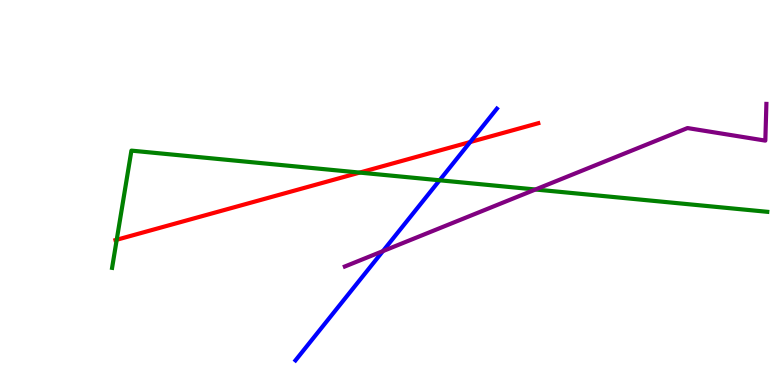[{'lines': ['blue', 'red'], 'intersections': [{'x': 6.07, 'y': 6.31}]}, {'lines': ['green', 'red'], 'intersections': [{'x': 1.51, 'y': 3.77}, {'x': 4.64, 'y': 5.52}]}, {'lines': ['purple', 'red'], 'intersections': []}, {'lines': ['blue', 'green'], 'intersections': [{'x': 5.67, 'y': 5.32}]}, {'lines': ['blue', 'purple'], 'intersections': [{'x': 4.94, 'y': 3.48}]}, {'lines': ['green', 'purple'], 'intersections': [{'x': 6.91, 'y': 5.08}]}]